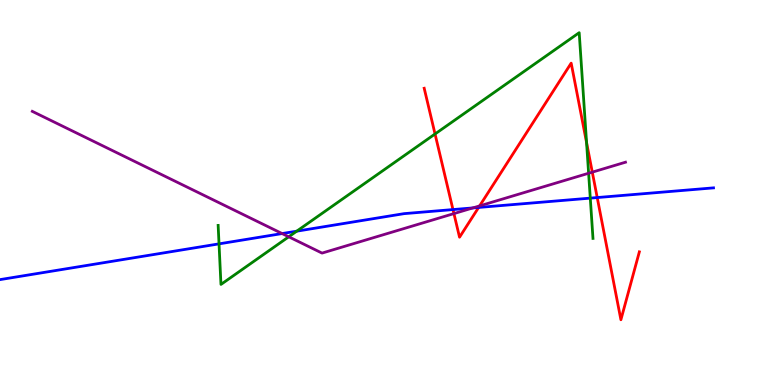[{'lines': ['blue', 'red'], 'intersections': [{'x': 5.84, 'y': 4.56}, {'x': 6.18, 'y': 4.61}, {'x': 7.71, 'y': 4.87}]}, {'lines': ['green', 'red'], 'intersections': [{'x': 5.61, 'y': 6.52}, {'x': 7.57, 'y': 6.3}]}, {'lines': ['purple', 'red'], 'intersections': [{'x': 5.86, 'y': 4.45}, {'x': 6.19, 'y': 4.65}, {'x': 7.64, 'y': 5.53}]}, {'lines': ['blue', 'green'], 'intersections': [{'x': 2.83, 'y': 3.67}, {'x': 3.83, 'y': 4.0}, {'x': 7.62, 'y': 4.85}]}, {'lines': ['blue', 'purple'], 'intersections': [{'x': 3.64, 'y': 3.93}, {'x': 6.1, 'y': 4.6}]}, {'lines': ['green', 'purple'], 'intersections': [{'x': 3.73, 'y': 3.85}, {'x': 7.6, 'y': 5.5}]}]